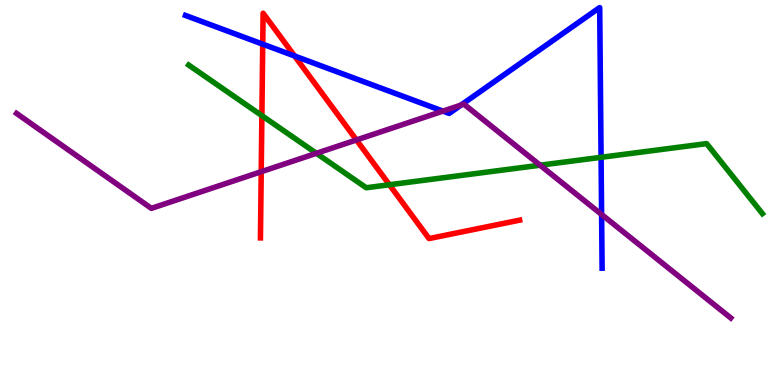[{'lines': ['blue', 'red'], 'intersections': [{'x': 3.39, 'y': 8.85}, {'x': 3.8, 'y': 8.55}]}, {'lines': ['green', 'red'], 'intersections': [{'x': 3.38, 'y': 7.0}, {'x': 5.02, 'y': 5.2}]}, {'lines': ['purple', 'red'], 'intersections': [{'x': 3.37, 'y': 5.54}, {'x': 4.6, 'y': 6.36}]}, {'lines': ['blue', 'green'], 'intersections': [{'x': 7.76, 'y': 5.91}]}, {'lines': ['blue', 'purple'], 'intersections': [{'x': 5.72, 'y': 7.11}, {'x': 5.95, 'y': 7.27}, {'x': 7.76, 'y': 4.43}]}, {'lines': ['green', 'purple'], 'intersections': [{'x': 4.08, 'y': 6.02}, {'x': 6.97, 'y': 5.71}]}]